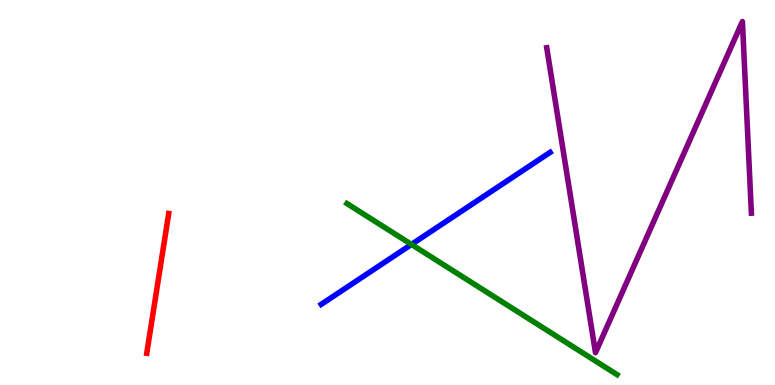[{'lines': ['blue', 'red'], 'intersections': []}, {'lines': ['green', 'red'], 'intersections': []}, {'lines': ['purple', 'red'], 'intersections': []}, {'lines': ['blue', 'green'], 'intersections': [{'x': 5.31, 'y': 3.65}]}, {'lines': ['blue', 'purple'], 'intersections': []}, {'lines': ['green', 'purple'], 'intersections': []}]